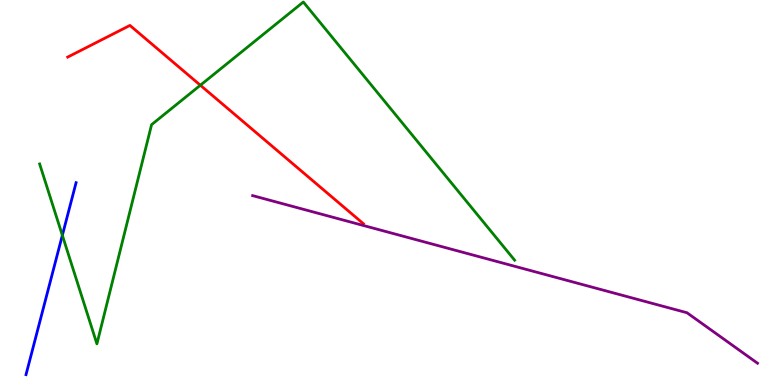[{'lines': ['blue', 'red'], 'intersections': []}, {'lines': ['green', 'red'], 'intersections': [{'x': 2.59, 'y': 7.79}]}, {'lines': ['purple', 'red'], 'intersections': []}, {'lines': ['blue', 'green'], 'intersections': [{'x': 0.805, 'y': 3.89}]}, {'lines': ['blue', 'purple'], 'intersections': []}, {'lines': ['green', 'purple'], 'intersections': []}]